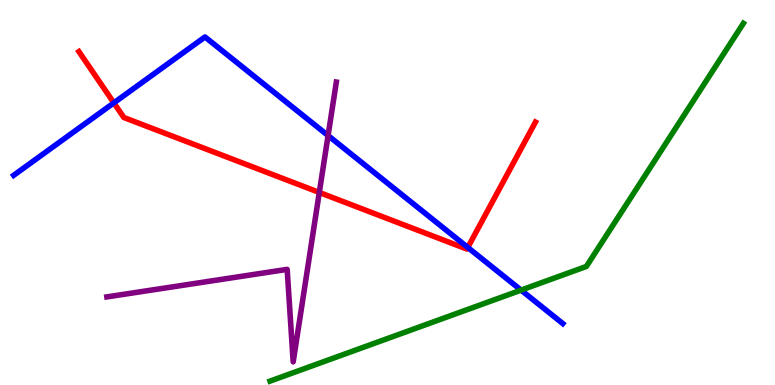[{'lines': ['blue', 'red'], 'intersections': [{'x': 1.47, 'y': 7.33}, {'x': 6.04, 'y': 3.57}]}, {'lines': ['green', 'red'], 'intersections': []}, {'lines': ['purple', 'red'], 'intersections': [{'x': 4.12, 'y': 5.0}]}, {'lines': ['blue', 'green'], 'intersections': [{'x': 6.72, 'y': 2.46}]}, {'lines': ['blue', 'purple'], 'intersections': [{'x': 4.23, 'y': 6.48}]}, {'lines': ['green', 'purple'], 'intersections': []}]